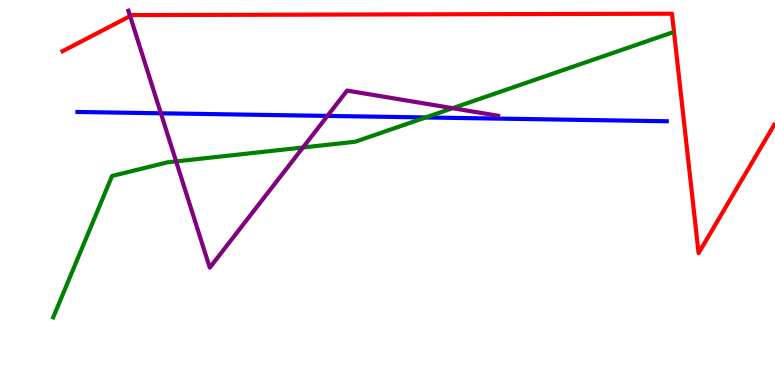[{'lines': ['blue', 'red'], 'intersections': []}, {'lines': ['green', 'red'], 'intersections': []}, {'lines': ['purple', 'red'], 'intersections': [{'x': 1.68, 'y': 9.58}]}, {'lines': ['blue', 'green'], 'intersections': [{'x': 5.49, 'y': 6.95}]}, {'lines': ['blue', 'purple'], 'intersections': [{'x': 2.08, 'y': 7.06}, {'x': 4.23, 'y': 6.99}]}, {'lines': ['green', 'purple'], 'intersections': [{'x': 2.27, 'y': 5.81}, {'x': 3.91, 'y': 6.17}, {'x': 5.84, 'y': 7.19}]}]